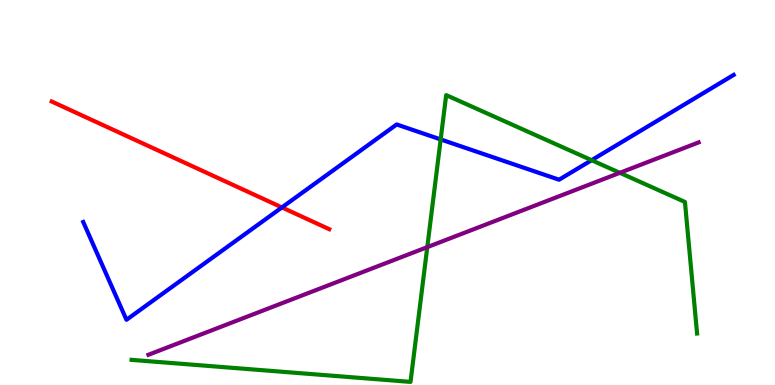[{'lines': ['blue', 'red'], 'intersections': [{'x': 3.64, 'y': 4.61}]}, {'lines': ['green', 'red'], 'intersections': []}, {'lines': ['purple', 'red'], 'intersections': []}, {'lines': ['blue', 'green'], 'intersections': [{'x': 5.69, 'y': 6.38}, {'x': 7.63, 'y': 5.84}]}, {'lines': ['blue', 'purple'], 'intersections': []}, {'lines': ['green', 'purple'], 'intersections': [{'x': 5.51, 'y': 3.58}, {'x': 8.0, 'y': 5.51}]}]